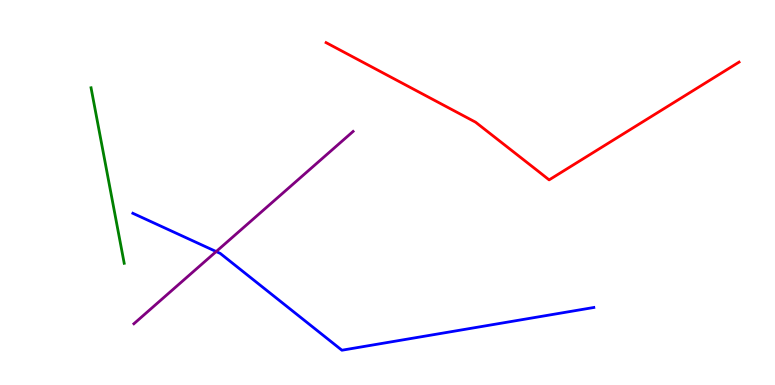[{'lines': ['blue', 'red'], 'intersections': []}, {'lines': ['green', 'red'], 'intersections': []}, {'lines': ['purple', 'red'], 'intersections': []}, {'lines': ['blue', 'green'], 'intersections': []}, {'lines': ['blue', 'purple'], 'intersections': [{'x': 2.79, 'y': 3.47}]}, {'lines': ['green', 'purple'], 'intersections': []}]